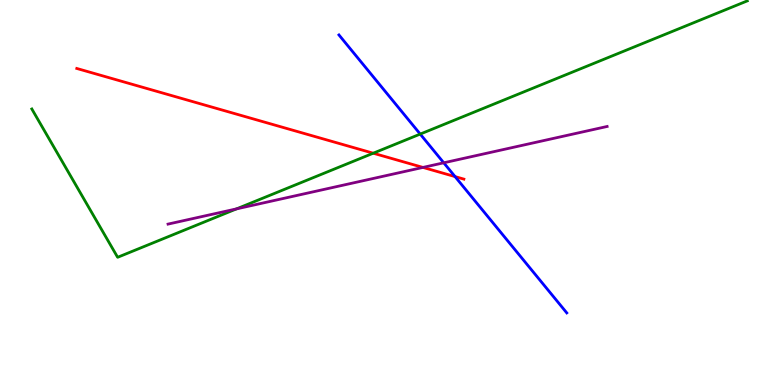[{'lines': ['blue', 'red'], 'intersections': [{'x': 5.87, 'y': 5.41}]}, {'lines': ['green', 'red'], 'intersections': [{'x': 4.82, 'y': 6.02}]}, {'lines': ['purple', 'red'], 'intersections': [{'x': 5.46, 'y': 5.65}]}, {'lines': ['blue', 'green'], 'intersections': [{'x': 5.42, 'y': 6.52}]}, {'lines': ['blue', 'purple'], 'intersections': [{'x': 5.73, 'y': 5.77}]}, {'lines': ['green', 'purple'], 'intersections': [{'x': 3.05, 'y': 4.57}]}]